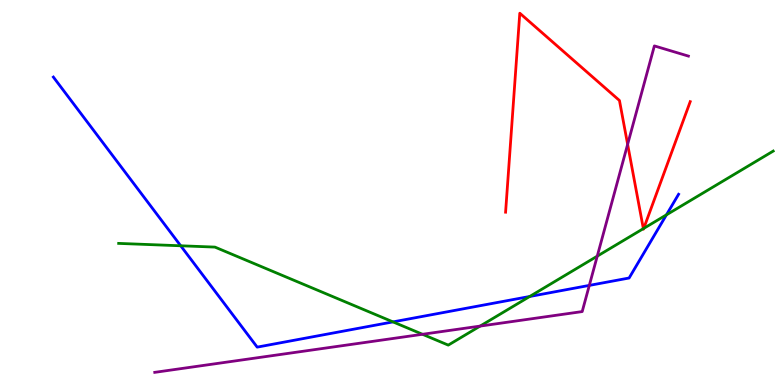[{'lines': ['blue', 'red'], 'intersections': []}, {'lines': ['green', 'red'], 'intersections': [{'x': 8.3, 'y': 4.06}, {'x': 8.31, 'y': 4.07}]}, {'lines': ['purple', 'red'], 'intersections': [{'x': 8.1, 'y': 6.25}]}, {'lines': ['blue', 'green'], 'intersections': [{'x': 2.33, 'y': 3.62}, {'x': 5.07, 'y': 1.64}, {'x': 6.84, 'y': 2.3}, {'x': 8.6, 'y': 4.42}]}, {'lines': ['blue', 'purple'], 'intersections': [{'x': 7.6, 'y': 2.59}]}, {'lines': ['green', 'purple'], 'intersections': [{'x': 5.45, 'y': 1.32}, {'x': 6.2, 'y': 1.53}, {'x': 7.71, 'y': 3.35}]}]